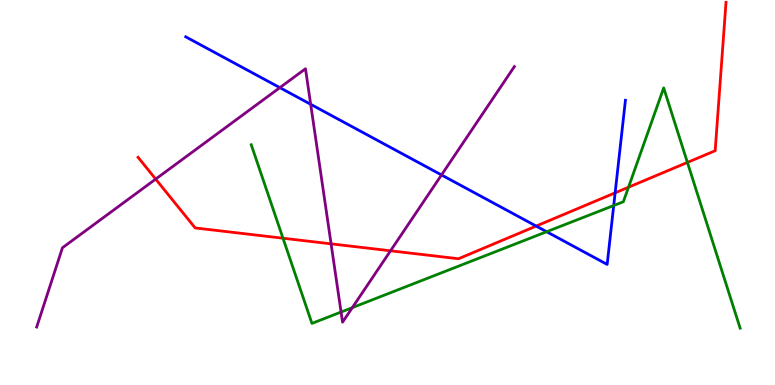[{'lines': ['blue', 'red'], 'intersections': [{'x': 6.92, 'y': 4.13}, {'x': 7.94, 'y': 4.99}]}, {'lines': ['green', 'red'], 'intersections': [{'x': 3.65, 'y': 3.81}, {'x': 8.11, 'y': 5.14}, {'x': 8.87, 'y': 5.78}]}, {'lines': ['purple', 'red'], 'intersections': [{'x': 2.01, 'y': 5.35}, {'x': 4.27, 'y': 3.67}, {'x': 5.04, 'y': 3.49}]}, {'lines': ['blue', 'green'], 'intersections': [{'x': 7.05, 'y': 3.98}, {'x': 7.92, 'y': 4.66}]}, {'lines': ['blue', 'purple'], 'intersections': [{'x': 3.61, 'y': 7.72}, {'x': 4.01, 'y': 7.29}, {'x': 5.7, 'y': 5.46}]}, {'lines': ['green', 'purple'], 'intersections': [{'x': 4.4, 'y': 1.9}, {'x': 4.55, 'y': 2.01}]}]